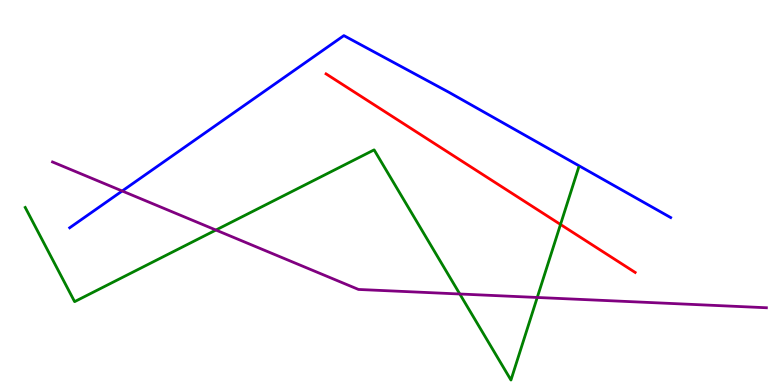[{'lines': ['blue', 'red'], 'intersections': []}, {'lines': ['green', 'red'], 'intersections': [{'x': 7.23, 'y': 4.17}]}, {'lines': ['purple', 'red'], 'intersections': []}, {'lines': ['blue', 'green'], 'intersections': []}, {'lines': ['blue', 'purple'], 'intersections': [{'x': 1.58, 'y': 5.04}]}, {'lines': ['green', 'purple'], 'intersections': [{'x': 2.79, 'y': 4.02}, {'x': 5.93, 'y': 2.36}, {'x': 6.93, 'y': 2.27}]}]